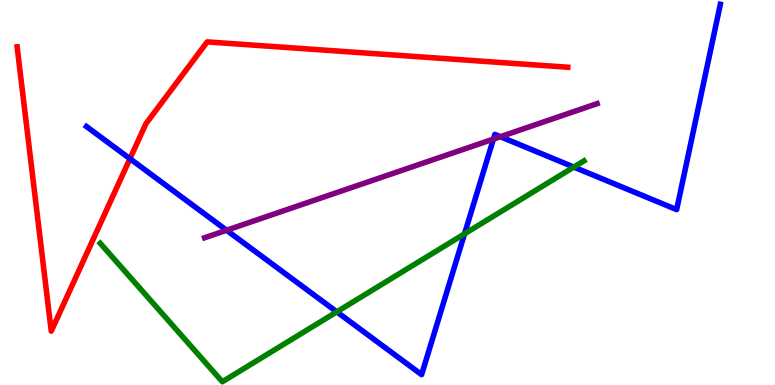[{'lines': ['blue', 'red'], 'intersections': [{'x': 1.68, 'y': 5.88}]}, {'lines': ['green', 'red'], 'intersections': []}, {'lines': ['purple', 'red'], 'intersections': []}, {'lines': ['blue', 'green'], 'intersections': [{'x': 4.35, 'y': 1.9}, {'x': 5.99, 'y': 3.93}, {'x': 7.4, 'y': 5.66}]}, {'lines': ['blue', 'purple'], 'intersections': [{'x': 2.92, 'y': 4.02}, {'x': 6.37, 'y': 6.39}, {'x': 6.46, 'y': 6.45}]}, {'lines': ['green', 'purple'], 'intersections': []}]